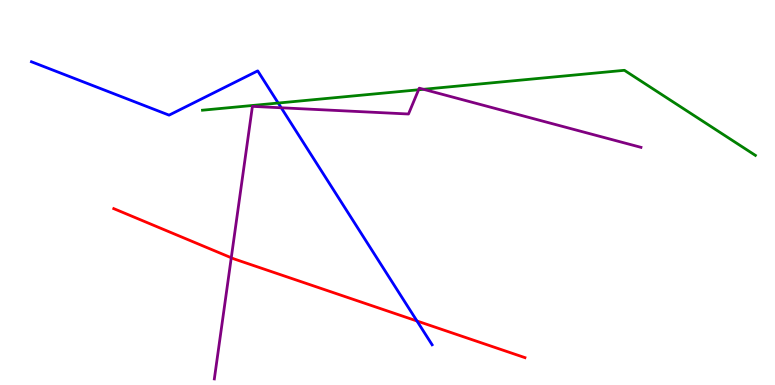[{'lines': ['blue', 'red'], 'intersections': [{'x': 5.38, 'y': 1.66}]}, {'lines': ['green', 'red'], 'intersections': []}, {'lines': ['purple', 'red'], 'intersections': [{'x': 2.98, 'y': 3.31}]}, {'lines': ['blue', 'green'], 'intersections': [{'x': 3.59, 'y': 7.32}]}, {'lines': ['blue', 'purple'], 'intersections': [{'x': 3.63, 'y': 7.2}]}, {'lines': ['green', 'purple'], 'intersections': [{'x': 5.4, 'y': 7.67}, {'x': 5.46, 'y': 7.68}]}]